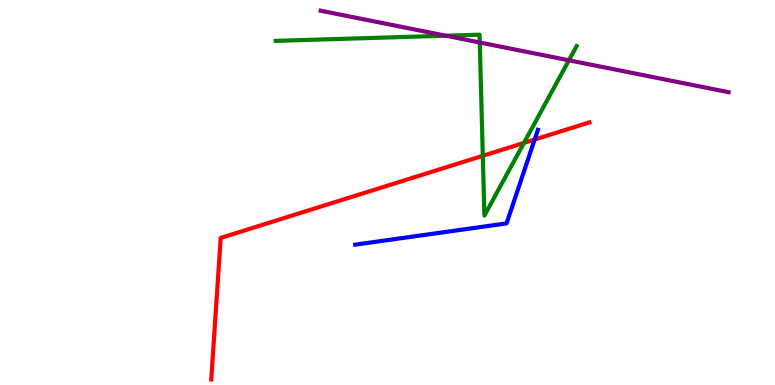[{'lines': ['blue', 'red'], 'intersections': [{'x': 6.9, 'y': 6.38}]}, {'lines': ['green', 'red'], 'intersections': [{'x': 6.23, 'y': 5.95}, {'x': 6.76, 'y': 6.29}]}, {'lines': ['purple', 'red'], 'intersections': []}, {'lines': ['blue', 'green'], 'intersections': []}, {'lines': ['blue', 'purple'], 'intersections': []}, {'lines': ['green', 'purple'], 'intersections': [{'x': 5.75, 'y': 9.07}, {'x': 6.19, 'y': 8.9}, {'x': 7.34, 'y': 8.43}]}]